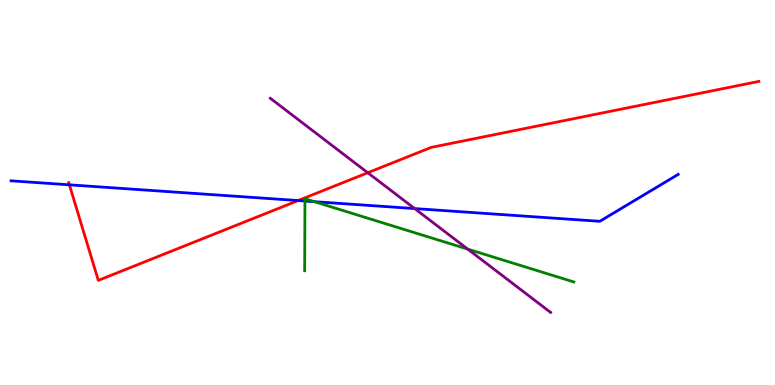[{'lines': ['blue', 'red'], 'intersections': [{'x': 0.895, 'y': 5.2}, {'x': 3.85, 'y': 4.79}]}, {'lines': ['green', 'red'], 'intersections': []}, {'lines': ['purple', 'red'], 'intersections': [{'x': 4.75, 'y': 5.51}]}, {'lines': ['blue', 'green'], 'intersections': [{'x': 3.93, 'y': 4.78}, {'x': 4.06, 'y': 4.76}]}, {'lines': ['blue', 'purple'], 'intersections': [{'x': 5.35, 'y': 4.58}]}, {'lines': ['green', 'purple'], 'intersections': [{'x': 6.04, 'y': 3.53}]}]